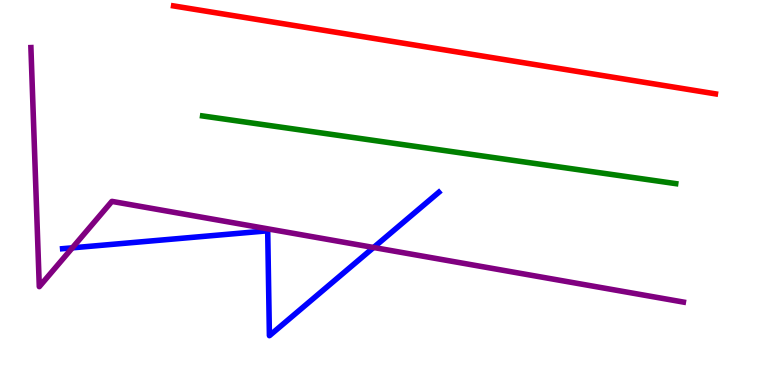[{'lines': ['blue', 'red'], 'intersections': []}, {'lines': ['green', 'red'], 'intersections': []}, {'lines': ['purple', 'red'], 'intersections': []}, {'lines': ['blue', 'green'], 'intersections': []}, {'lines': ['blue', 'purple'], 'intersections': [{'x': 0.933, 'y': 3.56}, {'x': 4.82, 'y': 3.57}]}, {'lines': ['green', 'purple'], 'intersections': []}]